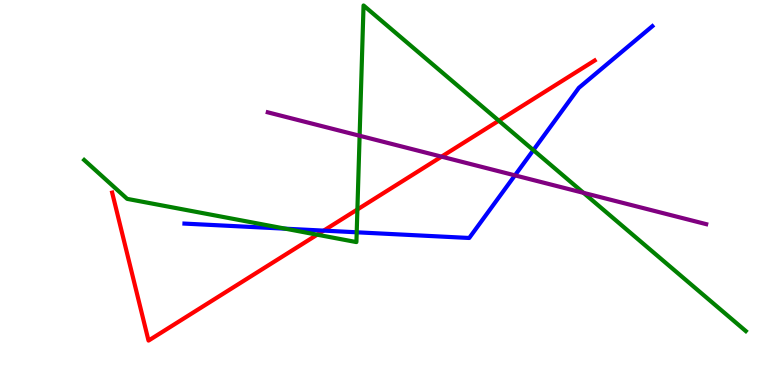[{'lines': ['blue', 'red'], 'intersections': [{'x': 4.18, 'y': 4.01}]}, {'lines': ['green', 'red'], 'intersections': [{'x': 4.09, 'y': 3.9}, {'x': 4.61, 'y': 4.56}, {'x': 6.44, 'y': 6.87}]}, {'lines': ['purple', 'red'], 'intersections': [{'x': 5.7, 'y': 5.93}]}, {'lines': ['blue', 'green'], 'intersections': [{'x': 3.68, 'y': 4.06}, {'x': 4.6, 'y': 3.97}, {'x': 6.88, 'y': 6.1}]}, {'lines': ['blue', 'purple'], 'intersections': [{'x': 6.64, 'y': 5.45}]}, {'lines': ['green', 'purple'], 'intersections': [{'x': 4.64, 'y': 6.47}, {'x': 7.53, 'y': 4.99}]}]